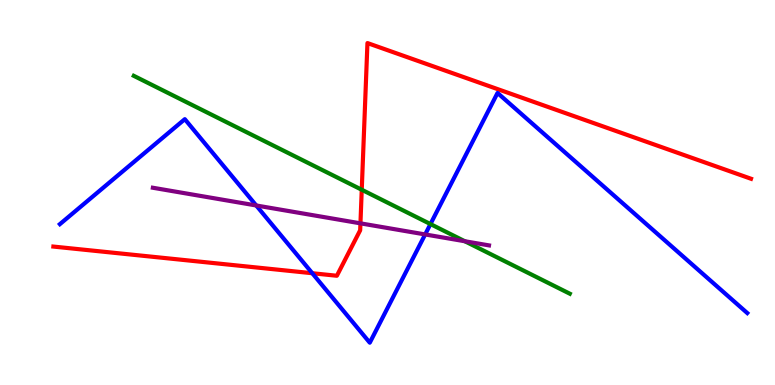[{'lines': ['blue', 'red'], 'intersections': [{'x': 4.03, 'y': 2.9}]}, {'lines': ['green', 'red'], 'intersections': [{'x': 4.67, 'y': 5.07}]}, {'lines': ['purple', 'red'], 'intersections': [{'x': 4.65, 'y': 4.2}]}, {'lines': ['blue', 'green'], 'intersections': [{'x': 5.55, 'y': 4.18}]}, {'lines': ['blue', 'purple'], 'intersections': [{'x': 3.31, 'y': 4.66}, {'x': 5.49, 'y': 3.91}]}, {'lines': ['green', 'purple'], 'intersections': [{'x': 6.0, 'y': 3.73}]}]